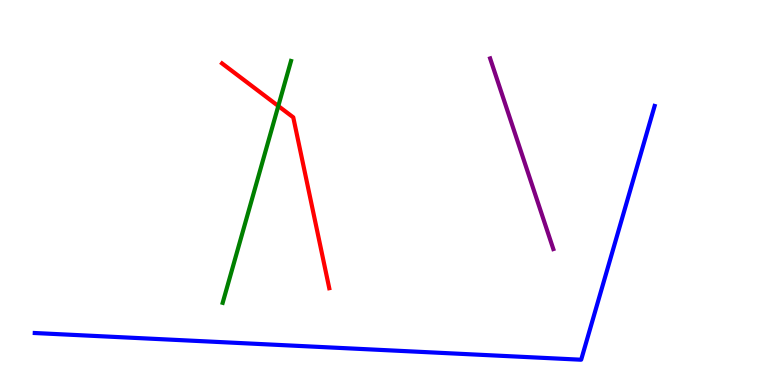[{'lines': ['blue', 'red'], 'intersections': []}, {'lines': ['green', 'red'], 'intersections': [{'x': 3.59, 'y': 7.25}]}, {'lines': ['purple', 'red'], 'intersections': []}, {'lines': ['blue', 'green'], 'intersections': []}, {'lines': ['blue', 'purple'], 'intersections': []}, {'lines': ['green', 'purple'], 'intersections': []}]